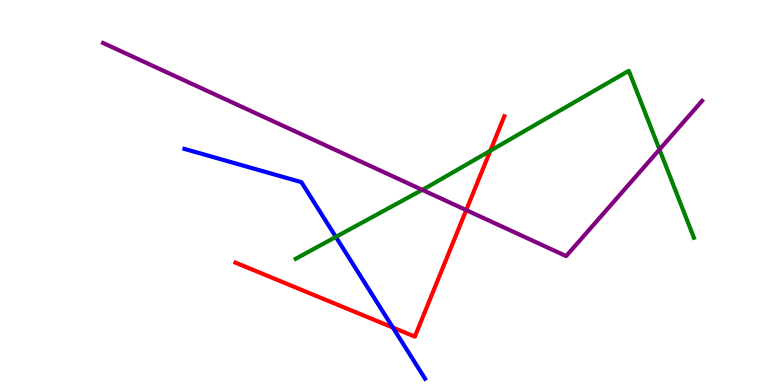[{'lines': ['blue', 'red'], 'intersections': [{'x': 5.07, 'y': 1.49}]}, {'lines': ['green', 'red'], 'intersections': [{'x': 6.33, 'y': 6.08}]}, {'lines': ['purple', 'red'], 'intersections': [{'x': 6.02, 'y': 4.54}]}, {'lines': ['blue', 'green'], 'intersections': [{'x': 4.33, 'y': 3.85}]}, {'lines': ['blue', 'purple'], 'intersections': []}, {'lines': ['green', 'purple'], 'intersections': [{'x': 5.45, 'y': 5.07}, {'x': 8.51, 'y': 6.12}]}]